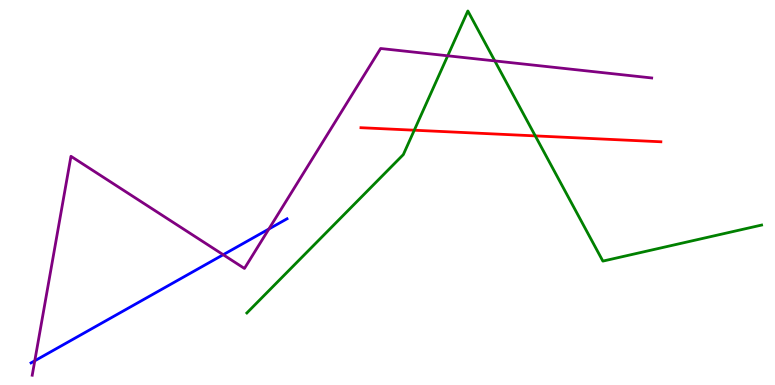[{'lines': ['blue', 'red'], 'intersections': []}, {'lines': ['green', 'red'], 'intersections': [{'x': 5.35, 'y': 6.62}, {'x': 6.91, 'y': 6.47}]}, {'lines': ['purple', 'red'], 'intersections': []}, {'lines': ['blue', 'green'], 'intersections': []}, {'lines': ['blue', 'purple'], 'intersections': [{'x': 0.449, 'y': 0.629}, {'x': 2.88, 'y': 3.38}, {'x': 3.47, 'y': 4.05}]}, {'lines': ['green', 'purple'], 'intersections': [{'x': 5.78, 'y': 8.55}, {'x': 6.38, 'y': 8.42}]}]